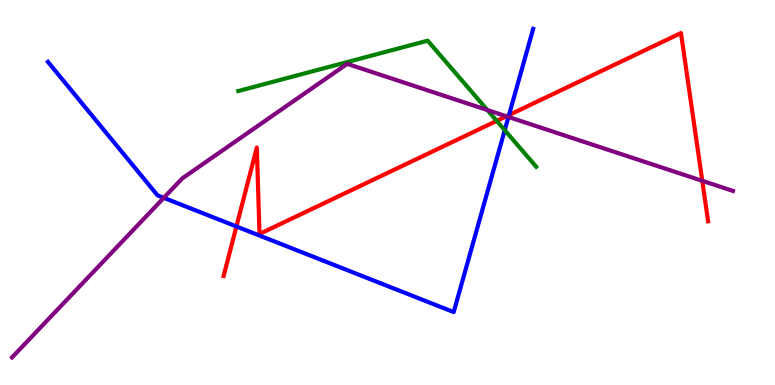[{'lines': ['blue', 'red'], 'intersections': [{'x': 3.05, 'y': 4.12}, {'x': 6.57, 'y': 7.01}]}, {'lines': ['green', 'red'], 'intersections': [{'x': 6.41, 'y': 6.86}]}, {'lines': ['purple', 'red'], 'intersections': [{'x': 6.53, 'y': 6.98}, {'x': 9.06, 'y': 5.3}]}, {'lines': ['blue', 'green'], 'intersections': [{'x': 6.51, 'y': 6.62}]}, {'lines': ['blue', 'purple'], 'intersections': [{'x': 2.11, 'y': 4.86}, {'x': 6.56, 'y': 6.96}]}, {'lines': ['green', 'purple'], 'intersections': [{'x': 6.29, 'y': 7.14}]}]